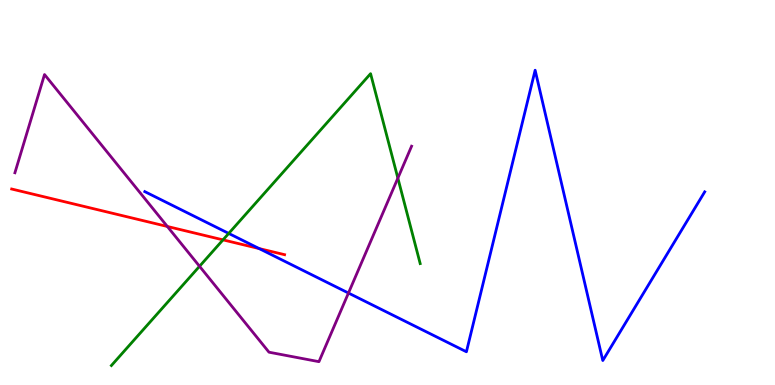[{'lines': ['blue', 'red'], 'intersections': [{'x': 3.34, 'y': 3.54}]}, {'lines': ['green', 'red'], 'intersections': [{'x': 2.88, 'y': 3.77}]}, {'lines': ['purple', 'red'], 'intersections': [{'x': 2.16, 'y': 4.12}]}, {'lines': ['blue', 'green'], 'intersections': [{'x': 2.95, 'y': 3.94}]}, {'lines': ['blue', 'purple'], 'intersections': [{'x': 4.5, 'y': 2.39}]}, {'lines': ['green', 'purple'], 'intersections': [{'x': 2.57, 'y': 3.08}, {'x': 5.13, 'y': 5.37}]}]